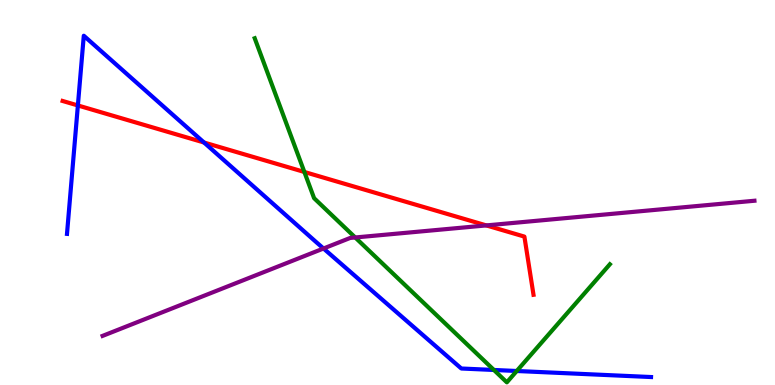[{'lines': ['blue', 'red'], 'intersections': [{'x': 1.0, 'y': 7.26}, {'x': 2.63, 'y': 6.3}]}, {'lines': ['green', 'red'], 'intersections': [{'x': 3.93, 'y': 5.53}]}, {'lines': ['purple', 'red'], 'intersections': [{'x': 6.28, 'y': 4.15}]}, {'lines': ['blue', 'green'], 'intersections': [{'x': 6.37, 'y': 0.39}, {'x': 6.67, 'y': 0.364}]}, {'lines': ['blue', 'purple'], 'intersections': [{'x': 4.17, 'y': 3.55}]}, {'lines': ['green', 'purple'], 'intersections': [{'x': 4.58, 'y': 3.83}]}]